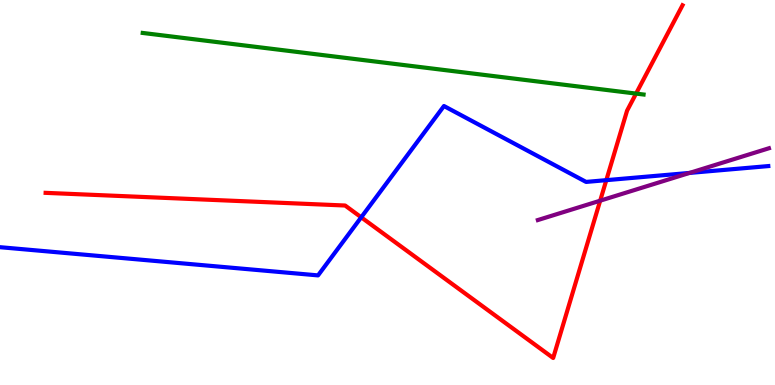[{'lines': ['blue', 'red'], 'intersections': [{'x': 4.66, 'y': 4.36}, {'x': 7.82, 'y': 5.32}]}, {'lines': ['green', 'red'], 'intersections': [{'x': 8.21, 'y': 7.57}]}, {'lines': ['purple', 'red'], 'intersections': [{'x': 7.74, 'y': 4.79}]}, {'lines': ['blue', 'green'], 'intersections': []}, {'lines': ['blue', 'purple'], 'intersections': [{'x': 8.9, 'y': 5.51}]}, {'lines': ['green', 'purple'], 'intersections': []}]